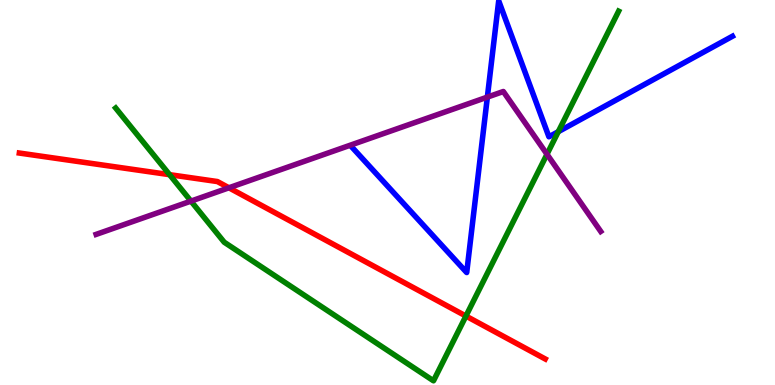[{'lines': ['blue', 'red'], 'intersections': []}, {'lines': ['green', 'red'], 'intersections': [{'x': 2.19, 'y': 5.46}, {'x': 6.01, 'y': 1.79}]}, {'lines': ['purple', 'red'], 'intersections': [{'x': 2.95, 'y': 5.12}]}, {'lines': ['blue', 'green'], 'intersections': [{'x': 7.2, 'y': 6.58}]}, {'lines': ['blue', 'purple'], 'intersections': [{'x': 6.29, 'y': 7.48}]}, {'lines': ['green', 'purple'], 'intersections': [{'x': 2.46, 'y': 4.78}, {'x': 7.06, 'y': 5.99}]}]